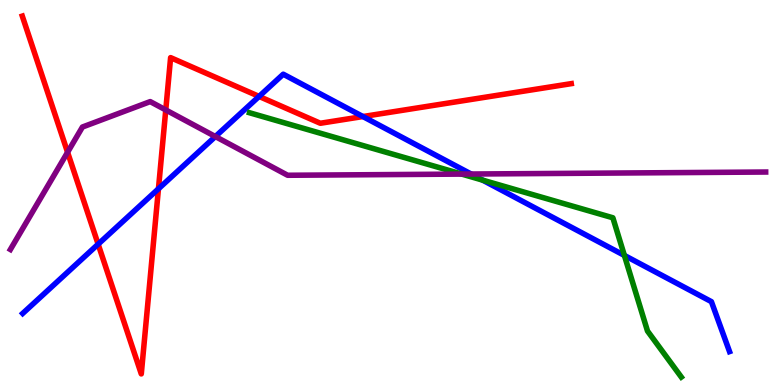[{'lines': ['blue', 'red'], 'intersections': [{'x': 1.27, 'y': 3.66}, {'x': 2.04, 'y': 5.1}, {'x': 3.34, 'y': 7.5}, {'x': 4.68, 'y': 6.97}]}, {'lines': ['green', 'red'], 'intersections': []}, {'lines': ['purple', 'red'], 'intersections': [{'x': 0.872, 'y': 6.04}, {'x': 2.14, 'y': 7.14}]}, {'lines': ['blue', 'green'], 'intersections': [{'x': 6.23, 'y': 5.32}, {'x': 8.06, 'y': 3.37}]}, {'lines': ['blue', 'purple'], 'intersections': [{'x': 2.78, 'y': 6.45}, {'x': 6.08, 'y': 5.48}]}, {'lines': ['green', 'purple'], 'intersections': [{'x': 5.96, 'y': 5.48}]}]